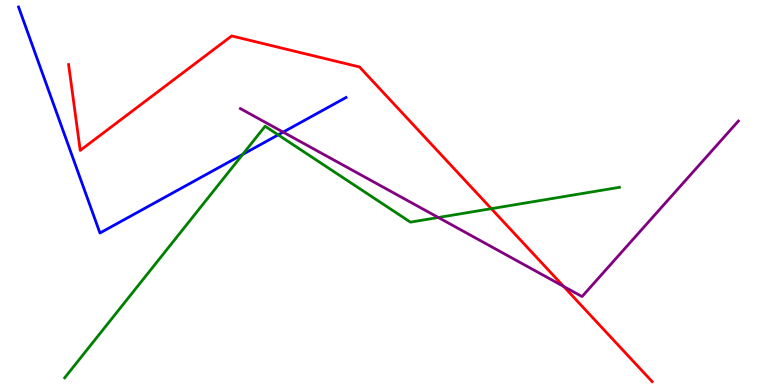[{'lines': ['blue', 'red'], 'intersections': []}, {'lines': ['green', 'red'], 'intersections': [{'x': 6.34, 'y': 4.58}]}, {'lines': ['purple', 'red'], 'intersections': [{'x': 7.27, 'y': 2.56}]}, {'lines': ['blue', 'green'], 'intersections': [{'x': 3.13, 'y': 5.99}, {'x': 3.59, 'y': 6.5}]}, {'lines': ['blue', 'purple'], 'intersections': [{'x': 3.65, 'y': 6.57}]}, {'lines': ['green', 'purple'], 'intersections': [{'x': 5.66, 'y': 4.35}]}]